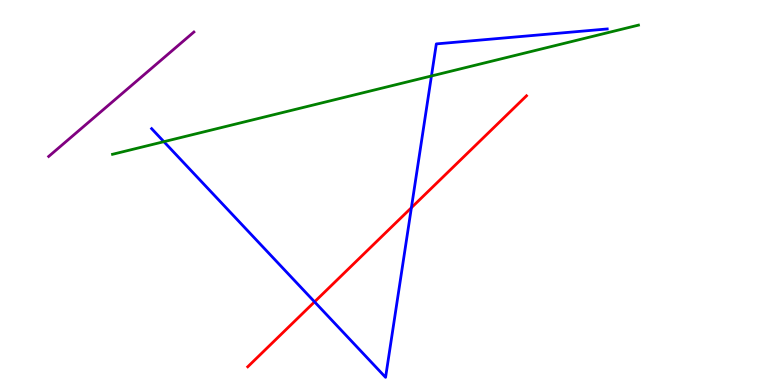[{'lines': ['blue', 'red'], 'intersections': [{'x': 4.06, 'y': 2.16}, {'x': 5.31, 'y': 4.6}]}, {'lines': ['green', 'red'], 'intersections': []}, {'lines': ['purple', 'red'], 'intersections': []}, {'lines': ['blue', 'green'], 'intersections': [{'x': 2.11, 'y': 6.32}, {'x': 5.57, 'y': 8.03}]}, {'lines': ['blue', 'purple'], 'intersections': []}, {'lines': ['green', 'purple'], 'intersections': []}]